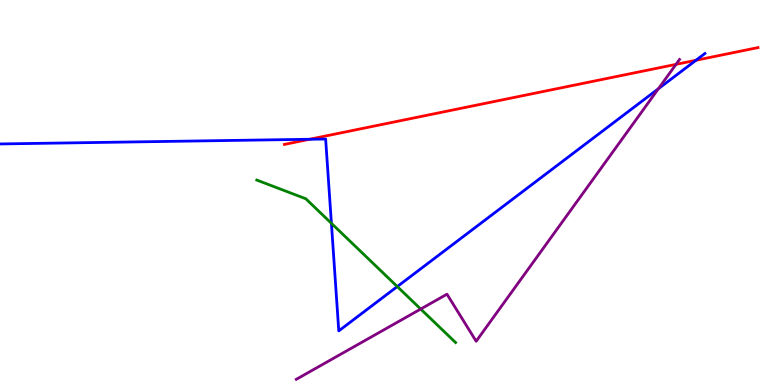[{'lines': ['blue', 'red'], 'intersections': [{'x': 4.0, 'y': 6.38}, {'x': 8.98, 'y': 8.43}]}, {'lines': ['green', 'red'], 'intersections': []}, {'lines': ['purple', 'red'], 'intersections': [{'x': 8.72, 'y': 8.33}]}, {'lines': ['blue', 'green'], 'intersections': [{'x': 4.28, 'y': 4.2}, {'x': 5.13, 'y': 2.56}]}, {'lines': ['blue', 'purple'], 'intersections': [{'x': 8.5, 'y': 7.7}]}, {'lines': ['green', 'purple'], 'intersections': [{'x': 5.43, 'y': 1.97}]}]